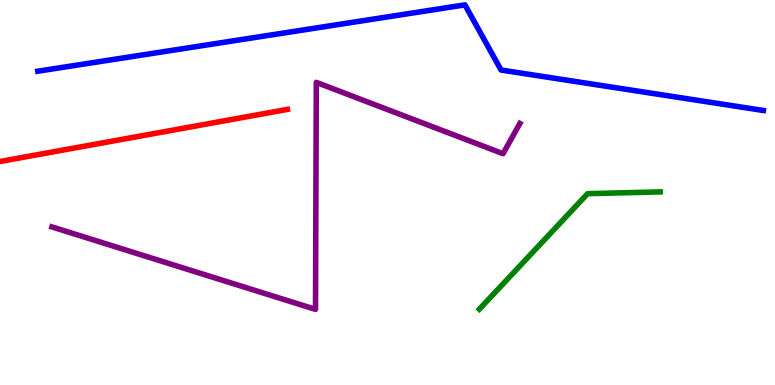[{'lines': ['blue', 'red'], 'intersections': []}, {'lines': ['green', 'red'], 'intersections': []}, {'lines': ['purple', 'red'], 'intersections': []}, {'lines': ['blue', 'green'], 'intersections': []}, {'lines': ['blue', 'purple'], 'intersections': []}, {'lines': ['green', 'purple'], 'intersections': []}]